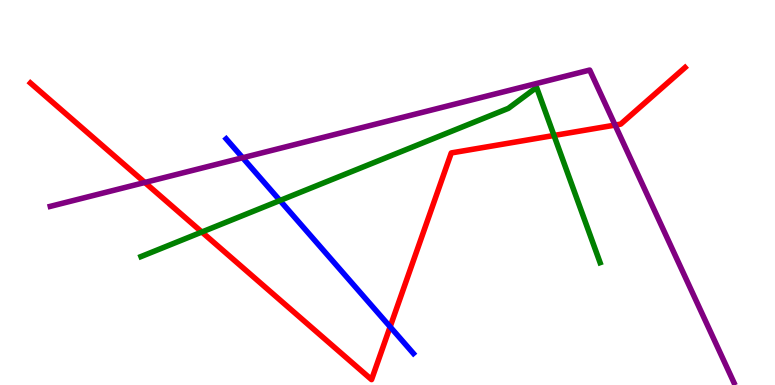[{'lines': ['blue', 'red'], 'intersections': [{'x': 5.03, 'y': 1.51}]}, {'lines': ['green', 'red'], 'intersections': [{'x': 2.6, 'y': 3.97}, {'x': 7.15, 'y': 6.48}]}, {'lines': ['purple', 'red'], 'intersections': [{'x': 1.87, 'y': 5.26}, {'x': 7.94, 'y': 6.75}]}, {'lines': ['blue', 'green'], 'intersections': [{'x': 3.61, 'y': 4.79}]}, {'lines': ['blue', 'purple'], 'intersections': [{'x': 3.13, 'y': 5.9}]}, {'lines': ['green', 'purple'], 'intersections': []}]